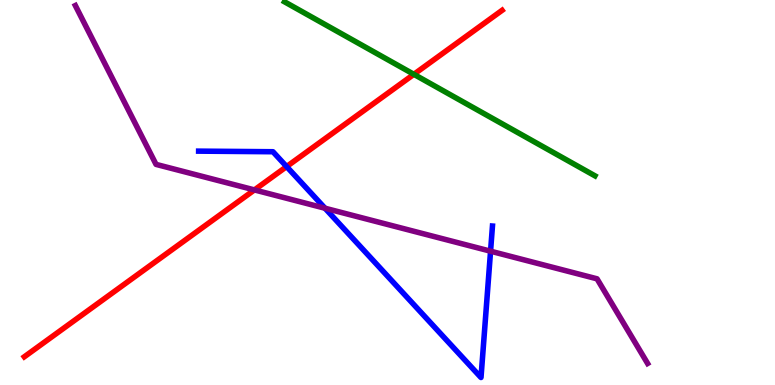[{'lines': ['blue', 'red'], 'intersections': [{'x': 3.7, 'y': 5.67}]}, {'lines': ['green', 'red'], 'intersections': [{'x': 5.34, 'y': 8.07}]}, {'lines': ['purple', 'red'], 'intersections': [{'x': 3.28, 'y': 5.07}]}, {'lines': ['blue', 'green'], 'intersections': []}, {'lines': ['blue', 'purple'], 'intersections': [{'x': 4.19, 'y': 4.59}, {'x': 6.33, 'y': 3.48}]}, {'lines': ['green', 'purple'], 'intersections': []}]